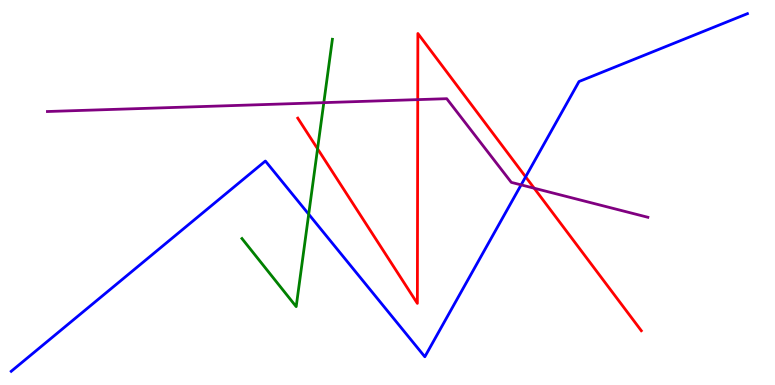[{'lines': ['blue', 'red'], 'intersections': [{'x': 6.78, 'y': 5.41}]}, {'lines': ['green', 'red'], 'intersections': [{'x': 4.1, 'y': 6.14}]}, {'lines': ['purple', 'red'], 'intersections': [{'x': 5.39, 'y': 7.41}, {'x': 6.89, 'y': 5.11}]}, {'lines': ['blue', 'green'], 'intersections': [{'x': 3.98, 'y': 4.44}]}, {'lines': ['blue', 'purple'], 'intersections': [{'x': 6.72, 'y': 5.2}]}, {'lines': ['green', 'purple'], 'intersections': [{'x': 4.18, 'y': 7.33}]}]